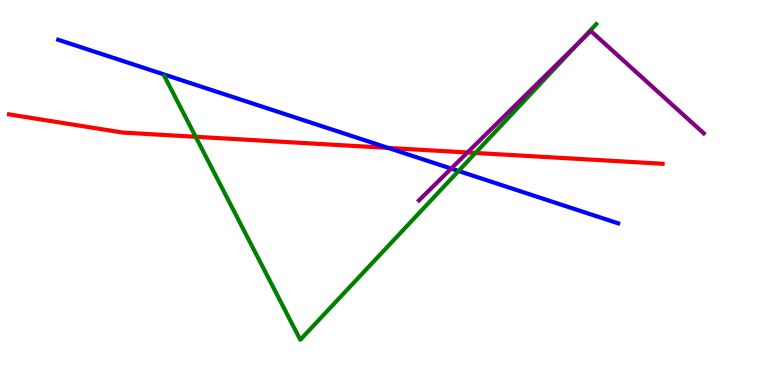[{'lines': ['blue', 'red'], 'intersections': [{'x': 5.01, 'y': 6.16}]}, {'lines': ['green', 'red'], 'intersections': [{'x': 2.52, 'y': 6.45}, {'x': 6.13, 'y': 6.03}]}, {'lines': ['purple', 'red'], 'intersections': [{'x': 6.03, 'y': 6.04}]}, {'lines': ['blue', 'green'], 'intersections': [{'x': 5.92, 'y': 5.56}]}, {'lines': ['blue', 'purple'], 'intersections': [{'x': 5.82, 'y': 5.62}]}, {'lines': ['green', 'purple'], 'intersections': [{'x': 7.46, 'y': 8.88}]}]